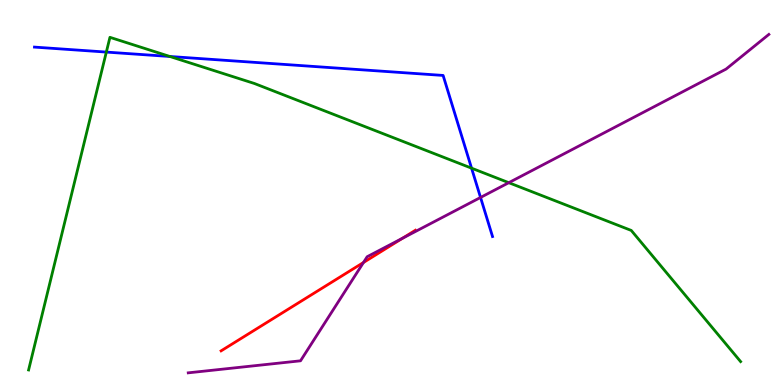[{'lines': ['blue', 'red'], 'intersections': []}, {'lines': ['green', 'red'], 'intersections': []}, {'lines': ['purple', 'red'], 'intersections': [{'x': 4.69, 'y': 3.18}, {'x': 5.19, 'y': 3.81}]}, {'lines': ['blue', 'green'], 'intersections': [{'x': 1.37, 'y': 8.65}, {'x': 2.19, 'y': 8.53}, {'x': 6.08, 'y': 5.63}]}, {'lines': ['blue', 'purple'], 'intersections': [{'x': 6.2, 'y': 4.87}]}, {'lines': ['green', 'purple'], 'intersections': [{'x': 6.57, 'y': 5.25}]}]